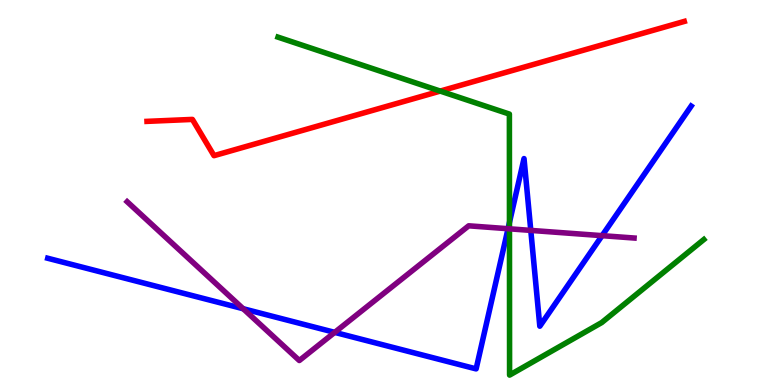[{'lines': ['blue', 'red'], 'intersections': []}, {'lines': ['green', 'red'], 'intersections': [{'x': 5.68, 'y': 7.63}]}, {'lines': ['purple', 'red'], 'intersections': []}, {'lines': ['blue', 'green'], 'intersections': [{'x': 6.57, 'y': 4.22}]}, {'lines': ['blue', 'purple'], 'intersections': [{'x': 3.14, 'y': 1.98}, {'x': 4.32, 'y': 1.37}, {'x': 6.56, 'y': 4.06}, {'x': 6.85, 'y': 4.02}, {'x': 7.77, 'y': 3.88}]}, {'lines': ['green', 'purple'], 'intersections': [{'x': 6.57, 'y': 4.06}]}]